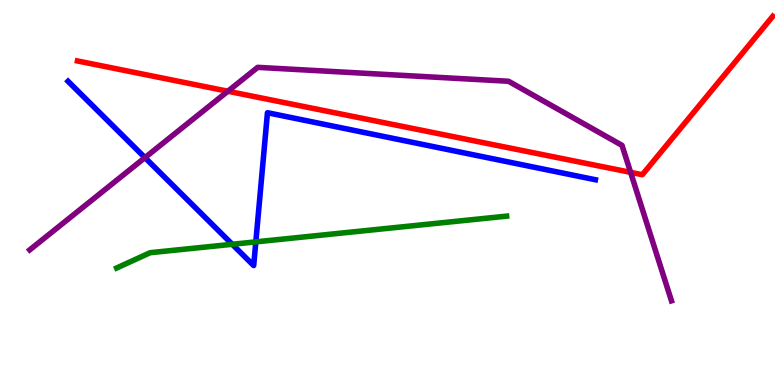[{'lines': ['blue', 'red'], 'intersections': []}, {'lines': ['green', 'red'], 'intersections': []}, {'lines': ['purple', 'red'], 'intersections': [{'x': 2.94, 'y': 7.63}, {'x': 8.14, 'y': 5.52}]}, {'lines': ['blue', 'green'], 'intersections': [{'x': 3.0, 'y': 3.65}, {'x': 3.3, 'y': 3.72}]}, {'lines': ['blue', 'purple'], 'intersections': [{'x': 1.87, 'y': 5.91}]}, {'lines': ['green', 'purple'], 'intersections': []}]